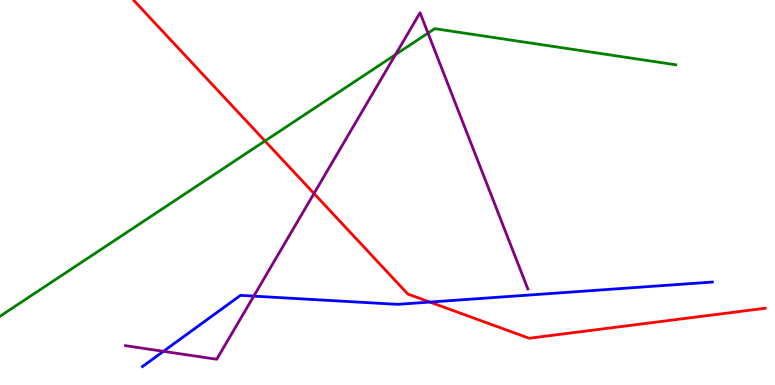[{'lines': ['blue', 'red'], 'intersections': [{'x': 5.55, 'y': 2.15}]}, {'lines': ['green', 'red'], 'intersections': [{'x': 3.42, 'y': 6.34}]}, {'lines': ['purple', 'red'], 'intersections': [{'x': 4.05, 'y': 4.97}]}, {'lines': ['blue', 'green'], 'intersections': []}, {'lines': ['blue', 'purple'], 'intersections': [{'x': 2.11, 'y': 0.874}, {'x': 3.27, 'y': 2.31}]}, {'lines': ['green', 'purple'], 'intersections': [{'x': 5.1, 'y': 8.58}, {'x': 5.52, 'y': 9.14}]}]